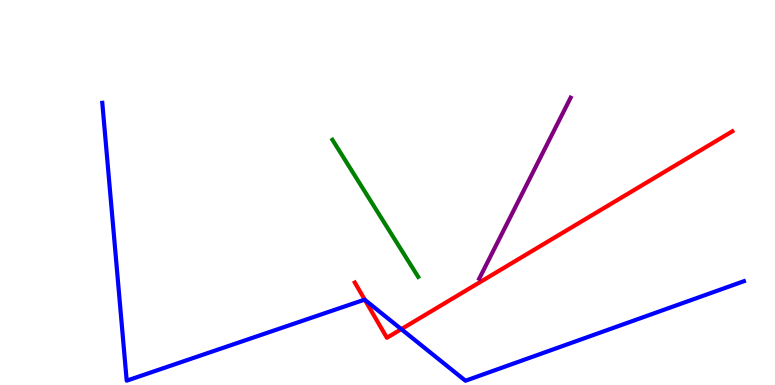[{'lines': ['blue', 'red'], 'intersections': [{'x': 4.71, 'y': 2.21}, {'x': 5.18, 'y': 1.45}]}, {'lines': ['green', 'red'], 'intersections': []}, {'lines': ['purple', 'red'], 'intersections': []}, {'lines': ['blue', 'green'], 'intersections': []}, {'lines': ['blue', 'purple'], 'intersections': []}, {'lines': ['green', 'purple'], 'intersections': []}]